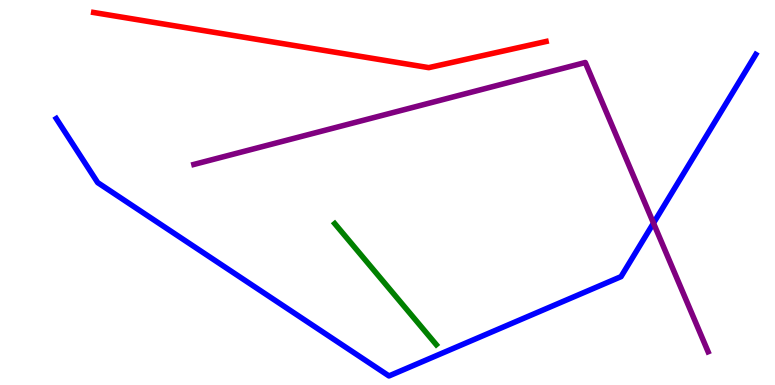[{'lines': ['blue', 'red'], 'intersections': []}, {'lines': ['green', 'red'], 'intersections': []}, {'lines': ['purple', 'red'], 'intersections': []}, {'lines': ['blue', 'green'], 'intersections': []}, {'lines': ['blue', 'purple'], 'intersections': [{'x': 8.43, 'y': 4.2}]}, {'lines': ['green', 'purple'], 'intersections': []}]